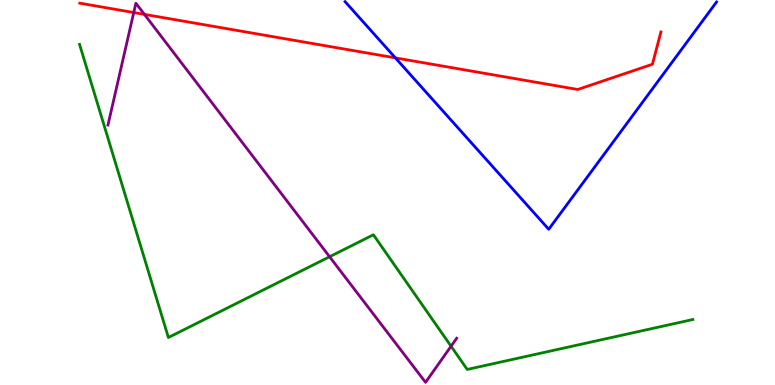[{'lines': ['blue', 'red'], 'intersections': [{'x': 5.1, 'y': 8.5}]}, {'lines': ['green', 'red'], 'intersections': []}, {'lines': ['purple', 'red'], 'intersections': [{'x': 1.73, 'y': 9.67}, {'x': 1.86, 'y': 9.63}]}, {'lines': ['blue', 'green'], 'intersections': []}, {'lines': ['blue', 'purple'], 'intersections': []}, {'lines': ['green', 'purple'], 'intersections': [{'x': 4.25, 'y': 3.33}, {'x': 5.82, 'y': 1.01}]}]